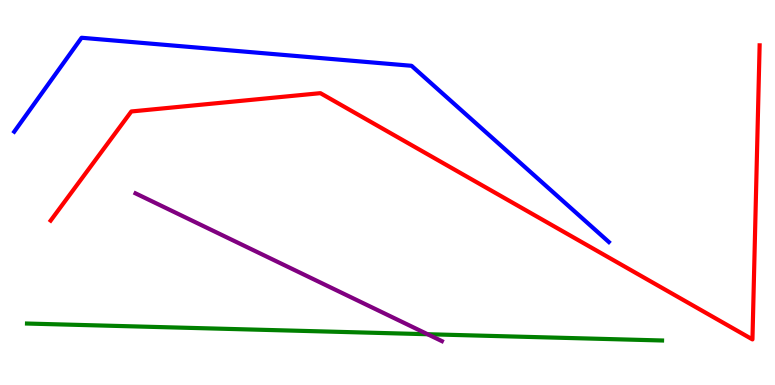[{'lines': ['blue', 'red'], 'intersections': []}, {'lines': ['green', 'red'], 'intersections': []}, {'lines': ['purple', 'red'], 'intersections': []}, {'lines': ['blue', 'green'], 'intersections': []}, {'lines': ['blue', 'purple'], 'intersections': []}, {'lines': ['green', 'purple'], 'intersections': [{'x': 5.52, 'y': 1.32}]}]